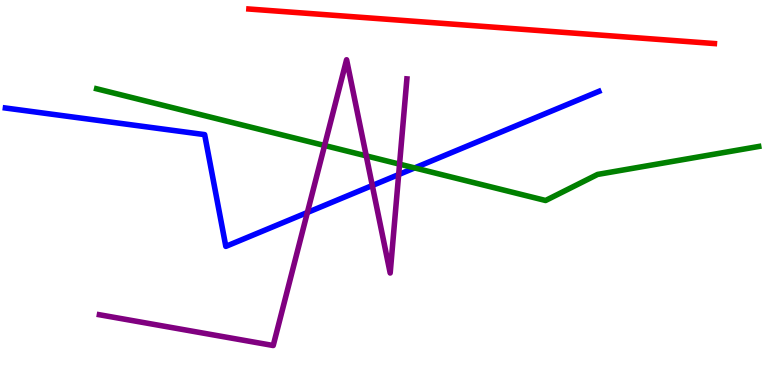[{'lines': ['blue', 'red'], 'intersections': []}, {'lines': ['green', 'red'], 'intersections': []}, {'lines': ['purple', 'red'], 'intersections': []}, {'lines': ['blue', 'green'], 'intersections': [{'x': 5.35, 'y': 5.64}]}, {'lines': ['blue', 'purple'], 'intersections': [{'x': 3.97, 'y': 4.48}, {'x': 4.8, 'y': 5.18}, {'x': 5.14, 'y': 5.47}]}, {'lines': ['green', 'purple'], 'intersections': [{'x': 4.19, 'y': 6.22}, {'x': 4.73, 'y': 5.95}, {'x': 5.16, 'y': 5.74}]}]